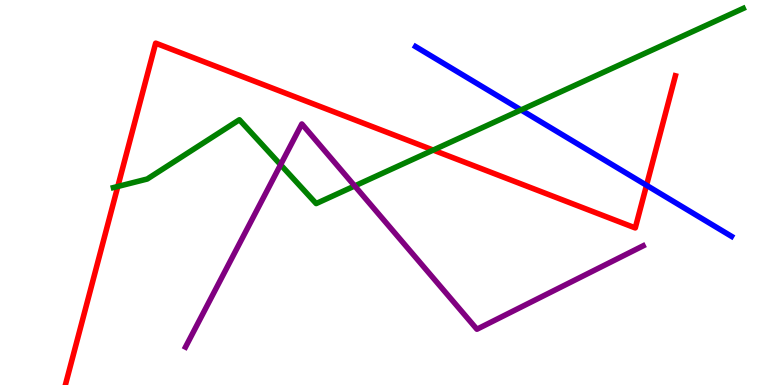[{'lines': ['blue', 'red'], 'intersections': [{'x': 8.34, 'y': 5.19}]}, {'lines': ['green', 'red'], 'intersections': [{'x': 1.52, 'y': 5.16}, {'x': 5.59, 'y': 6.1}]}, {'lines': ['purple', 'red'], 'intersections': []}, {'lines': ['blue', 'green'], 'intersections': [{'x': 6.72, 'y': 7.14}]}, {'lines': ['blue', 'purple'], 'intersections': []}, {'lines': ['green', 'purple'], 'intersections': [{'x': 3.62, 'y': 5.72}, {'x': 4.58, 'y': 5.17}]}]